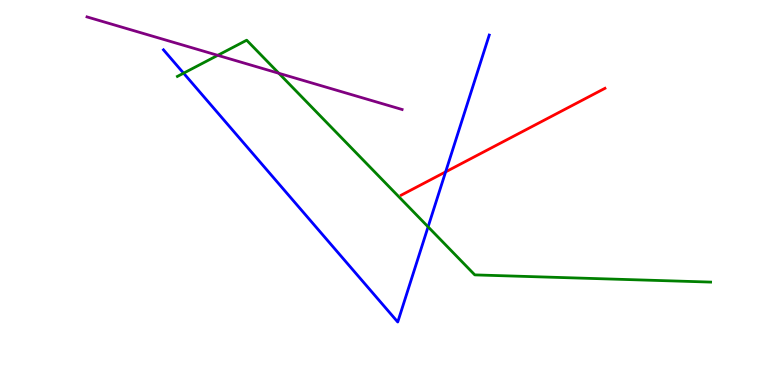[{'lines': ['blue', 'red'], 'intersections': [{'x': 5.75, 'y': 5.54}]}, {'lines': ['green', 'red'], 'intersections': []}, {'lines': ['purple', 'red'], 'intersections': []}, {'lines': ['blue', 'green'], 'intersections': [{'x': 2.37, 'y': 8.1}, {'x': 5.52, 'y': 4.11}]}, {'lines': ['blue', 'purple'], 'intersections': []}, {'lines': ['green', 'purple'], 'intersections': [{'x': 2.81, 'y': 8.56}, {'x': 3.6, 'y': 8.1}]}]